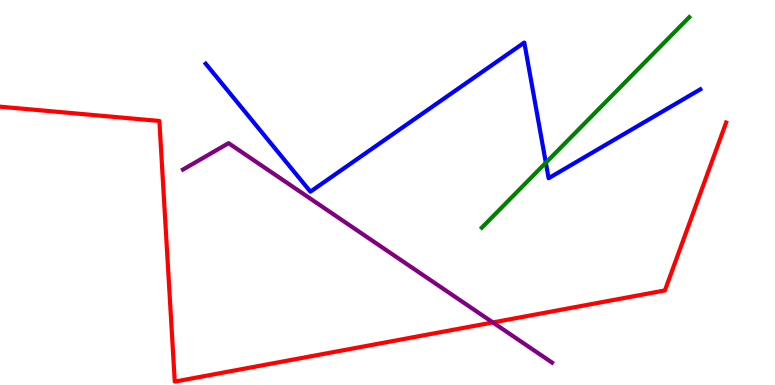[{'lines': ['blue', 'red'], 'intersections': []}, {'lines': ['green', 'red'], 'intersections': []}, {'lines': ['purple', 'red'], 'intersections': [{'x': 6.36, 'y': 1.62}]}, {'lines': ['blue', 'green'], 'intersections': [{'x': 7.04, 'y': 5.77}]}, {'lines': ['blue', 'purple'], 'intersections': []}, {'lines': ['green', 'purple'], 'intersections': []}]